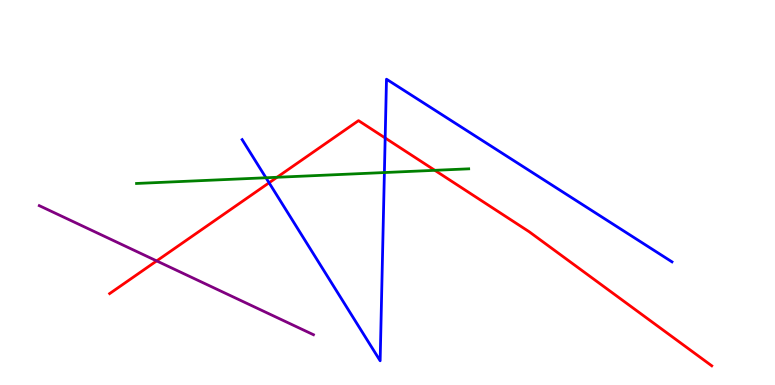[{'lines': ['blue', 'red'], 'intersections': [{'x': 3.47, 'y': 5.25}, {'x': 4.97, 'y': 6.42}]}, {'lines': ['green', 'red'], 'intersections': [{'x': 3.57, 'y': 5.4}, {'x': 5.61, 'y': 5.58}]}, {'lines': ['purple', 'red'], 'intersections': [{'x': 2.02, 'y': 3.22}]}, {'lines': ['blue', 'green'], 'intersections': [{'x': 3.43, 'y': 5.38}, {'x': 4.96, 'y': 5.52}]}, {'lines': ['blue', 'purple'], 'intersections': []}, {'lines': ['green', 'purple'], 'intersections': []}]